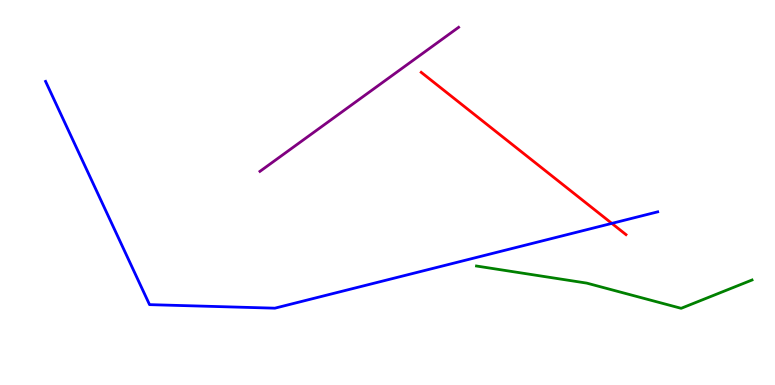[{'lines': ['blue', 'red'], 'intersections': [{'x': 7.89, 'y': 4.2}]}, {'lines': ['green', 'red'], 'intersections': []}, {'lines': ['purple', 'red'], 'intersections': []}, {'lines': ['blue', 'green'], 'intersections': []}, {'lines': ['blue', 'purple'], 'intersections': []}, {'lines': ['green', 'purple'], 'intersections': []}]